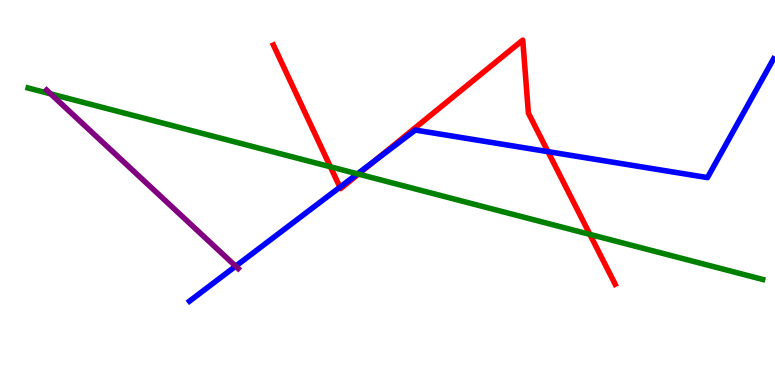[{'lines': ['blue', 'red'], 'intersections': [{'x': 4.39, 'y': 5.14}, {'x': 4.84, 'y': 5.83}, {'x': 7.07, 'y': 6.06}]}, {'lines': ['green', 'red'], 'intersections': [{'x': 4.26, 'y': 5.67}, {'x': 4.63, 'y': 5.48}, {'x': 7.61, 'y': 3.91}]}, {'lines': ['purple', 'red'], 'intersections': []}, {'lines': ['blue', 'green'], 'intersections': [{'x': 4.61, 'y': 5.48}]}, {'lines': ['blue', 'purple'], 'intersections': [{'x': 3.04, 'y': 3.09}]}, {'lines': ['green', 'purple'], 'intersections': [{'x': 0.654, 'y': 7.56}]}]